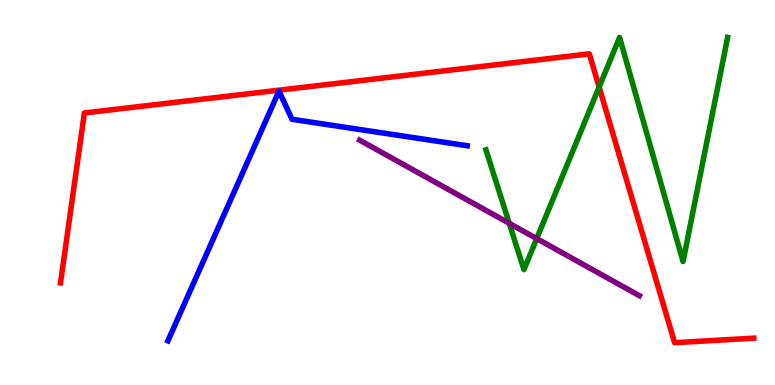[{'lines': ['blue', 'red'], 'intersections': []}, {'lines': ['green', 'red'], 'intersections': [{'x': 7.73, 'y': 7.74}]}, {'lines': ['purple', 'red'], 'intersections': []}, {'lines': ['blue', 'green'], 'intersections': []}, {'lines': ['blue', 'purple'], 'intersections': []}, {'lines': ['green', 'purple'], 'intersections': [{'x': 6.57, 'y': 4.2}, {'x': 6.93, 'y': 3.8}]}]